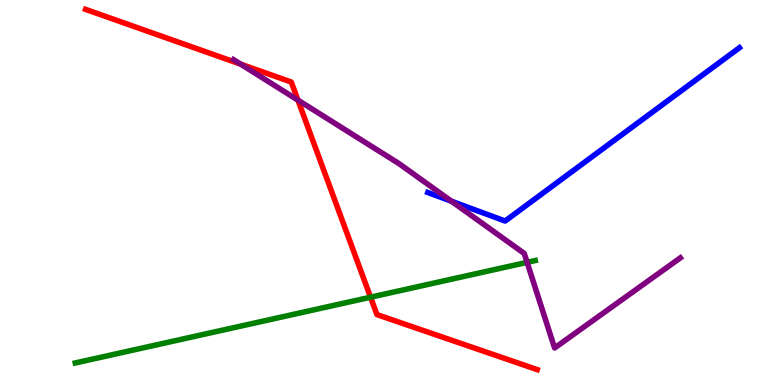[{'lines': ['blue', 'red'], 'intersections': []}, {'lines': ['green', 'red'], 'intersections': [{'x': 4.78, 'y': 2.28}]}, {'lines': ['purple', 'red'], 'intersections': [{'x': 3.11, 'y': 8.33}, {'x': 3.84, 'y': 7.4}]}, {'lines': ['blue', 'green'], 'intersections': []}, {'lines': ['blue', 'purple'], 'intersections': [{'x': 5.83, 'y': 4.77}]}, {'lines': ['green', 'purple'], 'intersections': [{'x': 6.8, 'y': 3.19}]}]